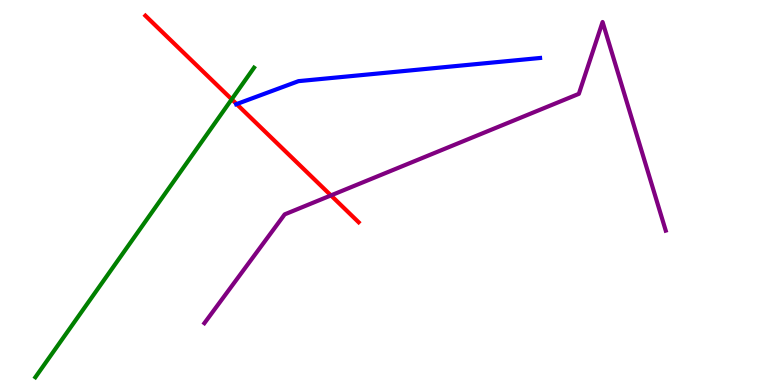[{'lines': ['blue', 'red'], 'intersections': [{'x': 3.05, 'y': 7.3}]}, {'lines': ['green', 'red'], 'intersections': [{'x': 2.99, 'y': 7.42}]}, {'lines': ['purple', 'red'], 'intersections': [{'x': 4.27, 'y': 4.92}]}, {'lines': ['blue', 'green'], 'intersections': []}, {'lines': ['blue', 'purple'], 'intersections': []}, {'lines': ['green', 'purple'], 'intersections': []}]